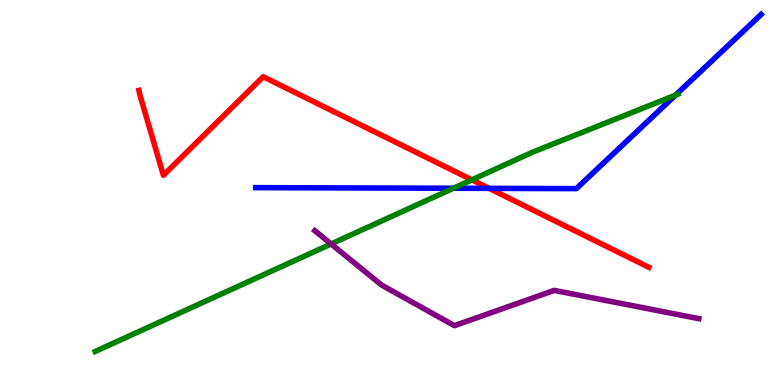[{'lines': ['blue', 'red'], 'intersections': [{'x': 6.31, 'y': 5.11}]}, {'lines': ['green', 'red'], 'intersections': [{'x': 6.09, 'y': 5.33}]}, {'lines': ['purple', 'red'], 'intersections': []}, {'lines': ['blue', 'green'], 'intersections': [{'x': 5.85, 'y': 5.11}, {'x': 8.72, 'y': 7.53}]}, {'lines': ['blue', 'purple'], 'intersections': []}, {'lines': ['green', 'purple'], 'intersections': [{'x': 4.27, 'y': 3.66}]}]